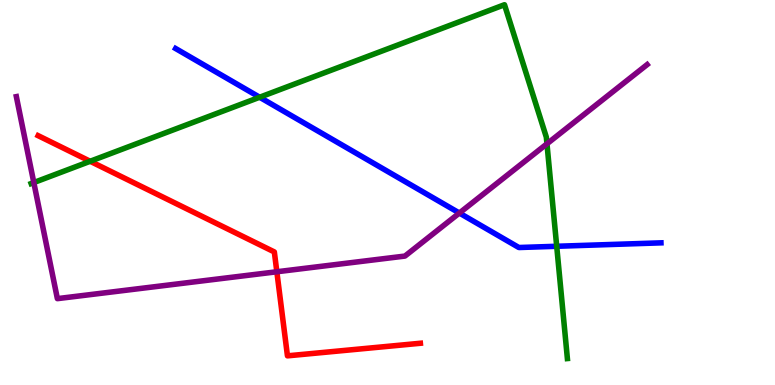[{'lines': ['blue', 'red'], 'intersections': []}, {'lines': ['green', 'red'], 'intersections': [{'x': 1.16, 'y': 5.81}]}, {'lines': ['purple', 'red'], 'intersections': [{'x': 3.57, 'y': 2.94}]}, {'lines': ['blue', 'green'], 'intersections': [{'x': 3.35, 'y': 7.47}, {'x': 7.18, 'y': 3.6}]}, {'lines': ['blue', 'purple'], 'intersections': [{'x': 5.93, 'y': 4.47}]}, {'lines': ['green', 'purple'], 'intersections': [{'x': 0.436, 'y': 5.26}, {'x': 7.06, 'y': 6.26}]}]